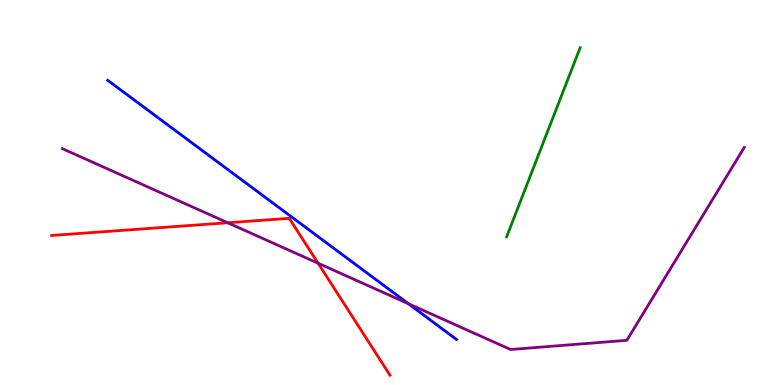[{'lines': ['blue', 'red'], 'intersections': []}, {'lines': ['green', 'red'], 'intersections': []}, {'lines': ['purple', 'red'], 'intersections': [{'x': 2.94, 'y': 4.21}, {'x': 4.1, 'y': 3.16}]}, {'lines': ['blue', 'green'], 'intersections': []}, {'lines': ['blue', 'purple'], 'intersections': [{'x': 5.27, 'y': 2.11}]}, {'lines': ['green', 'purple'], 'intersections': []}]